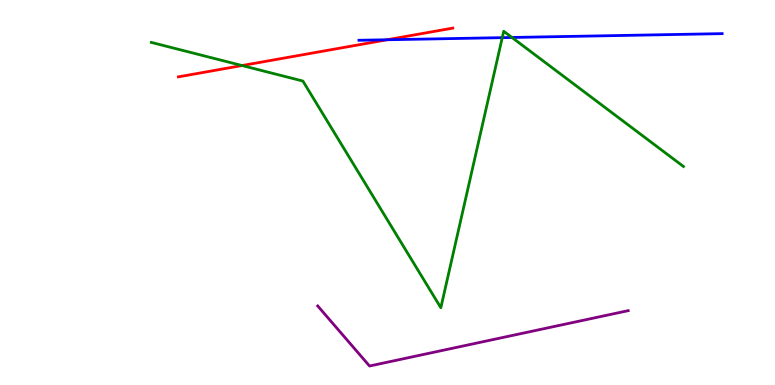[{'lines': ['blue', 'red'], 'intersections': [{'x': 5.0, 'y': 8.97}]}, {'lines': ['green', 'red'], 'intersections': [{'x': 3.12, 'y': 8.3}]}, {'lines': ['purple', 'red'], 'intersections': []}, {'lines': ['blue', 'green'], 'intersections': [{'x': 6.48, 'y': 9.02}, {'x': 6.61, 'y': 9.03}]}, {'lines': ['blue', 'purple'], 'intersections': []}, {'lines': ['green', 'purple'], 'intersections': []}]